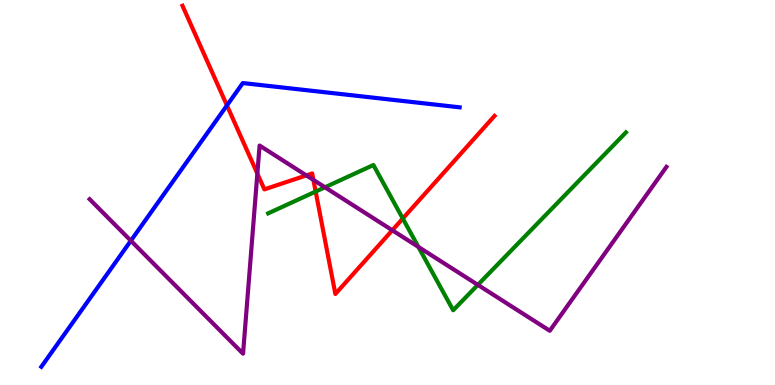[{'lines': ['blue', 'red'], 'intersections': [{'x': 2.93, 'y': 7.26}]}, {'lines': ['green', 'red'], 'intersections': [{'x': 4.07, 'y': 5.02}, {'x': 5.2, 'y': 4.32}]}, {'lines': ['purple', 'red'], 'intersections': [{'x': 3.32, 'y': 5.49}, {'x': 3.95, 'y': 5.44}, {'x': 4.04, 'y': 5.33}, {'x': 5.06, 'y': 4.02}]}, {'lines': ['blue', 'green'], 'intersections': []}, {'lines': ['blue', 'purple'], 'intersections': [{'x': 1.69, 'y': 3.75}]}, {'lines': ['green', 'purple'], 'intersections': [{'x': 4.19, 'y': 5.14}, {'x': 5.4, 'y': 3.59}, {'x': 6.17, 'y': 2.6}]}]